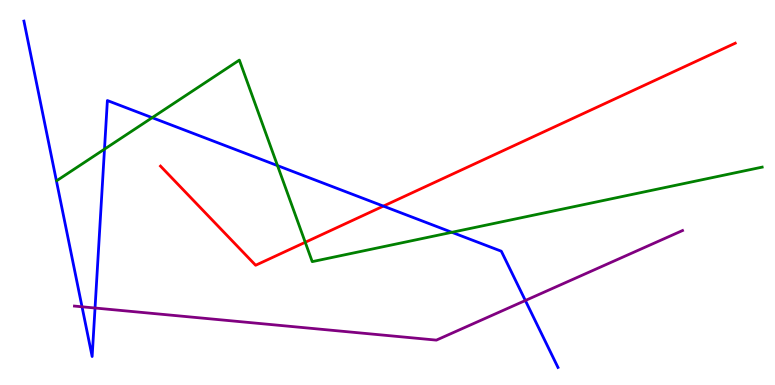[{'lines': ['blue', 'red'], 'intersections': [{'x': 4.95, 'y': 4.65}]}, {'lines': ['green', 'red'], 'intersections': [{'x': 3.94, 'y': 3.71}]}, {'lines': ['purple', 'red'], 'intersections': []}, {'lines': ['blue', 'green'], 'intersections': [{'x': 1.35, 'y': 6.13}, {'x': 1.96, 'y': 6.94}, {'x': 3.58, 'y': 5.7}, {'x': 5.83, 'y': 3.97}]}, {'lines': ['blue', 'purple'], 'intersections': [{'x': 1.06, 'y': 2.03}, {'x': 1.23, 'y': 2.0}, {'x': 6.78, 'y': 2.19}]}, {'lines': ['green', 'purple'], 'intersections': []}]